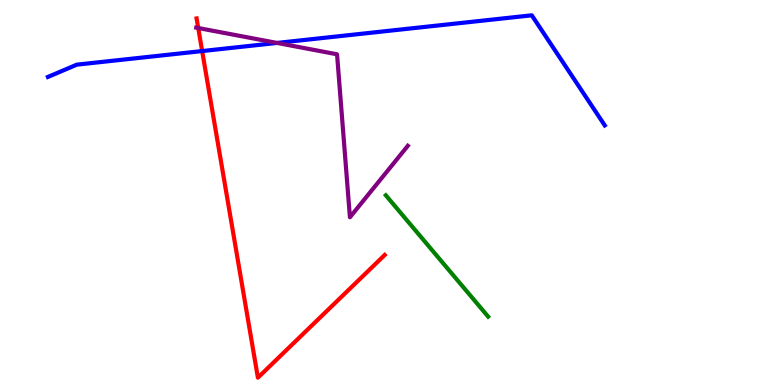[{'lines': ['blue', 'red'], 'intersections': [{'x': 2.61, 'y': 8.67}]}, {'lines': ['green', 'red'], 'intersections': []}, {'lines': ['purple', 'red'], 'intersections': [{'x': 2.56, 'y': 9.27}]}, {'lines': ['blue', 'green'], 'intersections': []}, {'lines': ['blue', 'purple'], 'intersections': [{'x': 3.57, 'y': 8.88}]}, {'lines': ['green', 'purple'], 'intersections': []}]